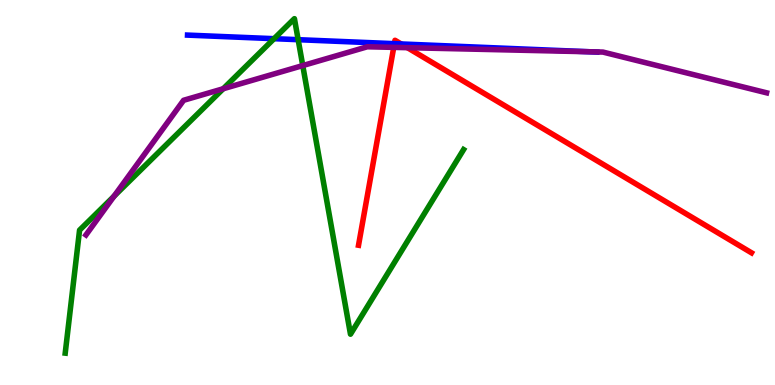[{'lines': ['blue', 'red'], 'intersections': [{'x': 5.09, 'y': 8.87}, {'x': 5.18, 'y': 8.86}]}, {'lines': ['green', 'red'], 'intersections': []}, {'lines': ['purple', 'red'], 'intersections': [{'x': 5.08, 'y': 8.77}, {'x': 5.26, 'y': 8.76}]}, {'lines': ['blue', 'green'], 'intersections': [{'x': 3.54, 'y': 9.0}, {'x': 3.85, 'y': 8.97}]}, {'lines': ['blue', 'purple'], 'intersections': [{'x': 7.62, 'y': 8.65}]}, {'lines': ['green', 'purple'], 'intersections': [{'x': 1.47, 'y': 4.9}, {'x': 2.88, 'y': 7.69}, {'x': 3.91, 'y': 8.3}]}]